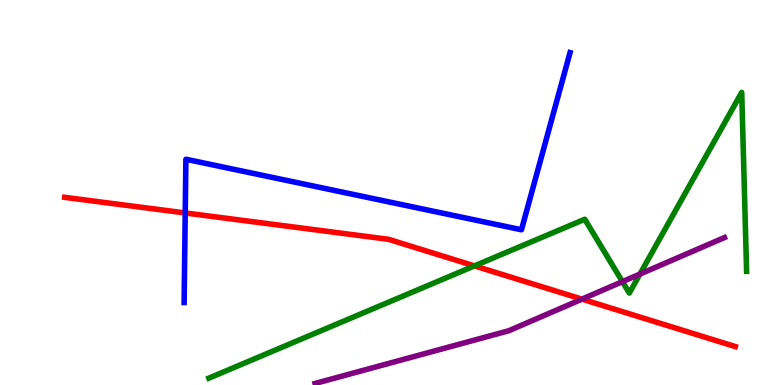[{'lines': ['blue', 'red'], 'intersections': [{'x': 2.39, 'y': 4.47}]}, {'lines': ['green', 'red'], 'intersections': [{'x': 6.12, 'y': 3.09}]}, {'lines': ['purple', 'red'], 'intersections': [{'x': 7.51, 'y': 2.23}]}, {'lines': ['blue', 'green'], 'intersections': []}, {'lines': ['blue', 'purple'], 'intersections': []}, {'lines': ['green', 'purple'], 'intersections': [{'x': 8.03, 'y': 2.68}, {'x': 8.26, 'y': 2.88}]}]